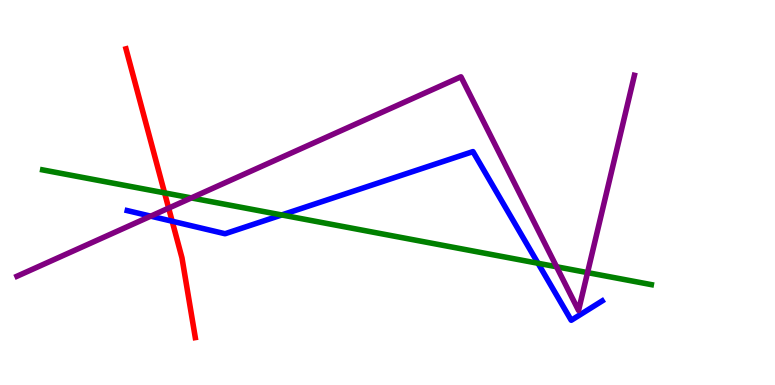[{'lines': ['blue', 'red'], 'intersections': [{'x': 2.22, 'y': 4.25}]}, {'lines': ['green', 'red'], 'intersections': [{'x': 2.12, 'y': 4.99}]}, {'lines': ['purple', 'red'], 'intersections': [{'x': 2.18, 'y': 4.59}]}, {'lines': ['blue', 'green'], 'intersections': [{'x': 3.64, 'y': 4.42}, {'x': 6.94, 'y': 3.16}]}, {'lines': ['blue', 'purple'], 'intersections': [{'x': 1.95, 'y': 4.39}]}, {'lines': ['green', 'purple'], 'intersections': [{'x': 2.47, 'y': 4.86}, {'x': 7.18, 'y': 3.07}, {'x': 7.58, 'y': 2.92}]}]